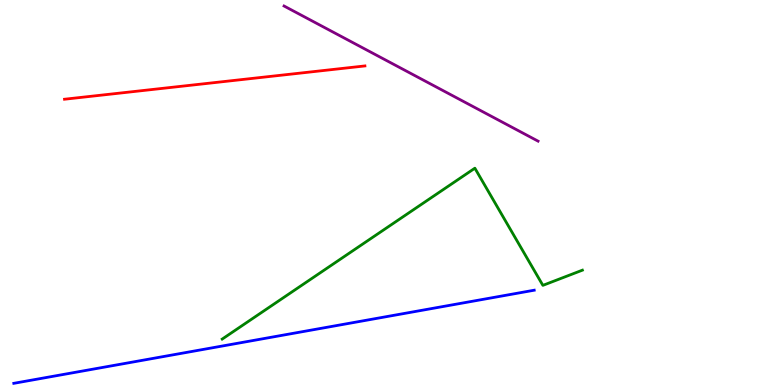[{'lines': ['blue', 'red'], 'intersections': []}, {'lines': ['green', 'red'], 'intersections': []}, {'lines': ['purple', 'red'], 'intersections': []}, {'lines': ['blue', 'green'], 'intersections': []}, {'lines': ['blue', 'purple'], 'intersections': []}, {'lines': ['green', 'purple'], 'intersections': []}]